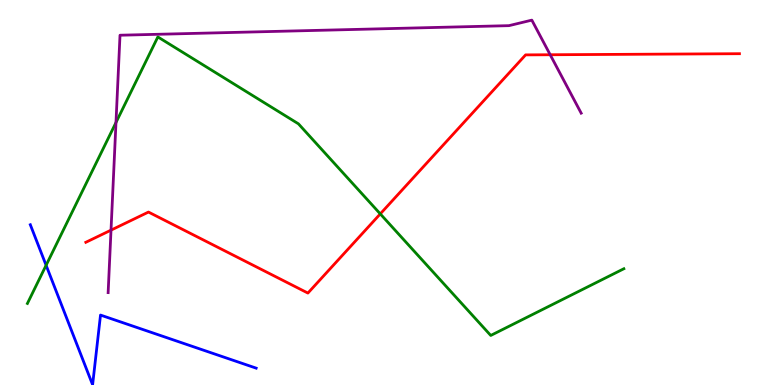[{'lines': ['blue', 'red'], 'intersections': []}, {'lines': ['green', 'red'], 'intersections': [{'x': 4.91, 'y': 4.44}]}, {'lines': ['purple', 'red'], 'intersections': [{'x': 1.43, 'y': 4.02}, {'x': 7.1, 'y': 8.58}]}, {'lines': ['blue', 'green'], 'intersections': [{'x': 0.595, 'y': 3.11}]}, {'lines': ['blue', 'purple'], 'intersections': []}, {'lines': ['green', 'purple'], 'intersections': [{'x': 1.5, 'y': 6.82}]}]